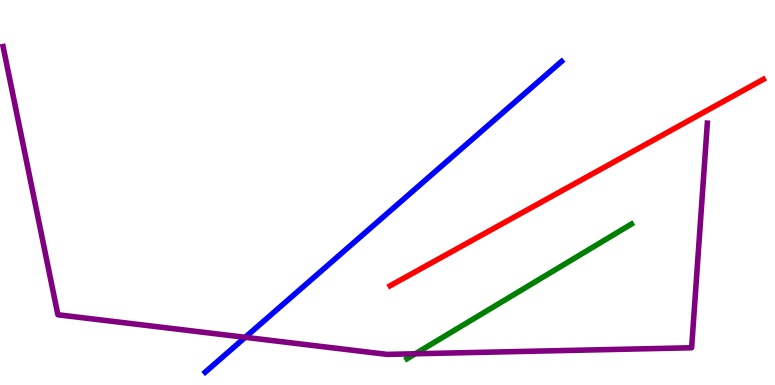[{'lines': ['blue', 'red'], 'intersections': []}, {'lines': ['green', 'red'], 'intersections': []}, {'lines': ['purple', 'red'], 'intersections': []}, {'lines': ['blue', 'green'], 'intersections': []}, {'lines': ['blue', 'purple'], 'intersections': [{'x': 3.16, 'y': 1.24}]}, {'lines': ['green', 'purple'], 'intersections': [{'x': 5.36, 'y': 0.811}]}]